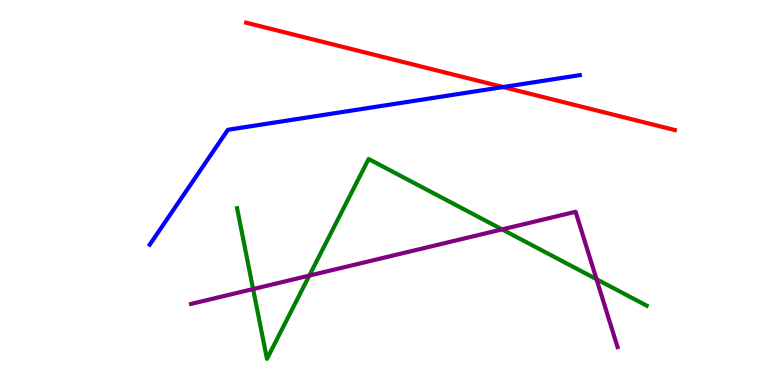[{'lines': ['blue', 'red'], 'intersections': [{'x': 6.49, 'y': 7.74}]}, {'lines': ['green', 'red'], 'intersections': []}, {'lines': ['purple', 'red'], 'intersections': []}, {'lines': ['blue', 'green'], 'intersections': []}, {'lines': ['blue', 'purple'], 'intersections': []}, {'lines': ['green', 'purple'], 'intersections': [{'x': 3.27, 'y': 2.49}, {'x': 3.99, 'y': 2.84}, {'x': 6.48, 'y': 4.04}, {'x': 7.7, 'y': 2.75}]}]